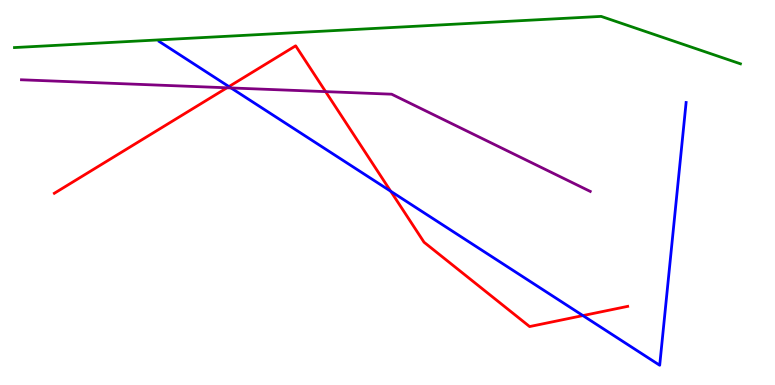[{'lines': ['blue', 'red'], 'intersections': [{'x': 2.95, 'y': 7.75}, {'x': 5.04, 'y': 5.03}, {'x': 7.52, 'y': 1.8}]}, {'lines': ['green', 'red'], 'intersections': []}, {'lines': ['purple', 'red'], 'intersections': [{'x': 2.93, 'y': 7.72}, {'x': 4.2, 'y': 7.62}]}, {'lines': ['blue', 'green'], 'intersections': []}, {'lines': ['blue', 'purple'], 'intersections': [{'x': 2.98, 'y': 7.72}]}, {'lines': ['green', 'purple'], 'intersections': []}]